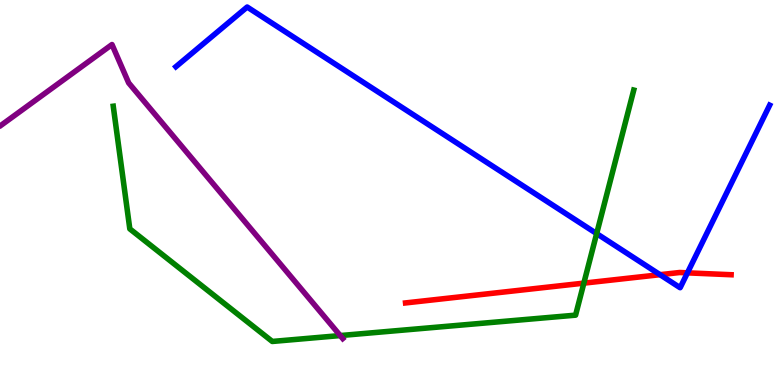[{'lines': ['blue', 'red'], 'intersections': [{'x': 8.52, 'y': 2.87}, {'x': 8.87, 'y': 2.91}]}, {'lines': ['green', 'red'], 'intersections': [{'x': 7.53, 'y': 2.65}]}, {'lines': ['purple', 'red'], 'intersections': []}, {'lines': ['blue', 'green'], 'intersections': [{'x': 7.7, 'y': 3.93}]}, {'lines': ['blue', 'purple'], 'intersections': []}, {'lines': ['green', 'purple'], 'intersections': [{'x': 4.39, 'y': 1.28}]}]